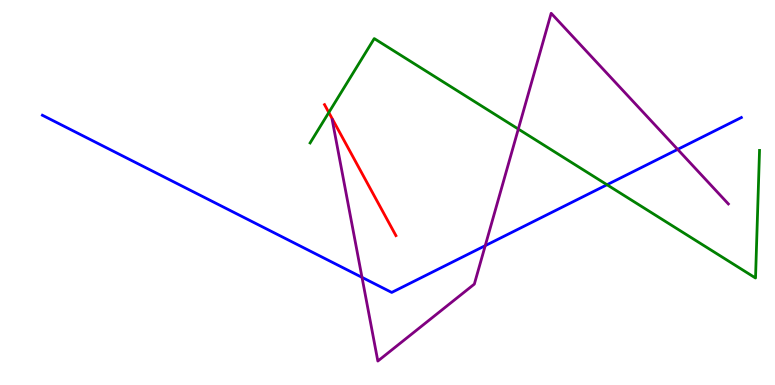[{'lines': ['blue', 'red'], 'intersections': []}, {'lines': ['green', 'red'], 'intersections': [{'x': 4.24, 'y': 7.08}]}, {'lines': ['purple', 'red'], 'intersections': []}, {'lines': ['blue', 'green'], 'intersections': [{'x': 7.83, 'y': 5.2}]}, {'lines': ['blue', 'purple'], 'intersections': [{'x': 4.67, 'y': 2.8}, {'x': 6.26, 'y': 3.62}, {'x': 8.74, 'y': 6.12}]}, {'lines': ['green', 'purple'], 'intersections': [{'x': 6.69, 'y': 6.65}]}]